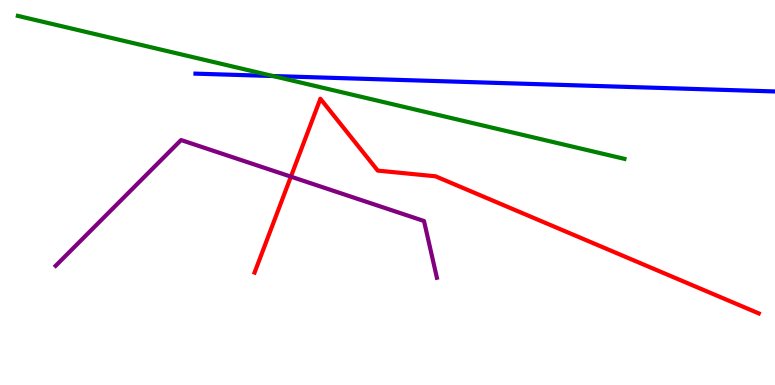[{'lines': ['blue', 'red'], 'intersections': []}, {'lines': ['green', 'red'], 'intersections': []}, {'lines': ['purple', 'red'], 'intersections': [{'x': 3.75, 'y': 5.41}]}, {'lines': ['blue', 'green'], 'intersections': [{'x': 3.52, 'y': 8.03}]}, {'lines': ['blue', 'purple'], 'intersections': []}, {'lines': ['green', 'purple'], 'intersections': []}]